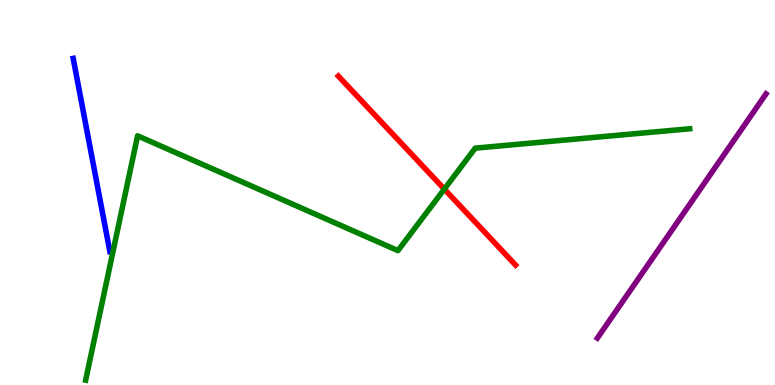[{'lines': ['blue', 'red'], 'intersections': []}, {'lines': ['green', 'red'], 'intersections': [{'x': 5.73, 'y': 5.09}]}, {'lines': ['purple', 'red'], 'intersections': []}, {'lines': ['blue', 'green'], 'intersections': []}, {'lines': ['blue', 'purple'], 'intersections': []}, {'lines': ['green', 'purple'], 'intersections': []}]